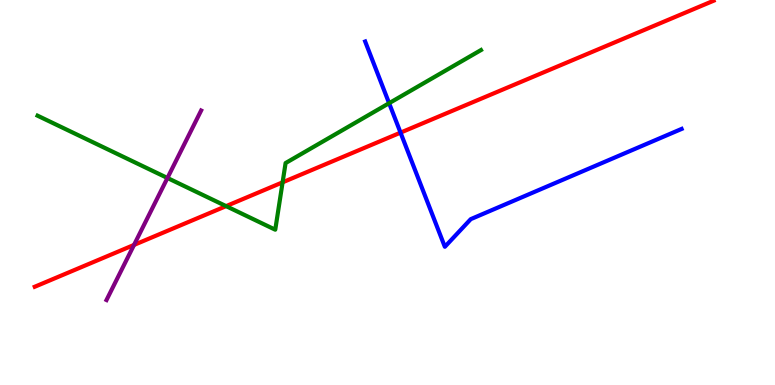[{'lines': ['blue', 'red'], 'intersections': [{'x': 5.17, 'y': 6.55}]}, {'lines': ['green', 'red'], 'intersections': [{'x': 2.92, 'y': 4.65}, {'x': 3.65, 'y': 5.26}]}, {'lines': ['purple', 'red'], 'intersections': [{'x': 1.73, 'y': 3.64}]}, {'lines': ['blue', 'green'], 'intersections': [{'x': 5.02, 'y': 7.32}]}, {'lines': ['blue', 'purple'], 'intersections': []}, {'lines': ['green', 'purple'], 'intersections': [{'x': 2.16, 'y': 5.38}]}]